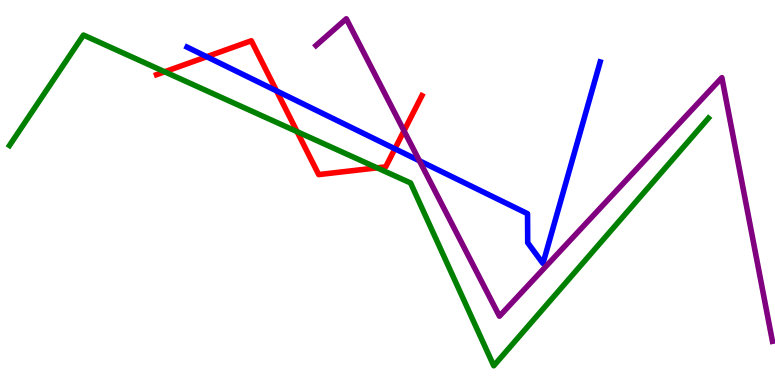[{'lines': ['blue', 'red'], 'intersections': [{'x': 2.67, 'y': 8.53}, {'x': 3.57, 'y': 7.64}, {'x': 5.1, 'y': 6.14}]}, {'lines': ['green', 'red'], 'intersections': [{'x': 2.12, 'y': 8.14}, {'x': 3.83, 'y': 6.58}, {'x': 4.87, 'y': 5.64}]}, {'lines': ['purple', 'red'], 'intersections': [{'x': 5.21, 'y': 6.6}]}, {'lines': ['blue', 'green'], 'intersections': []}, {'lines': ['blue', 'purple'], 'intersections': [{'x': 5.41, 'y': 5.82}]}, {'lines': ['green', 'purple'], 'intersections': []}]